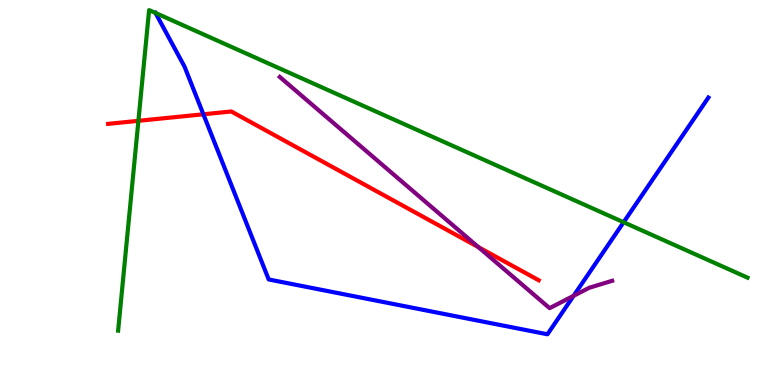[{'lines': ['blue', 'red'], 'intersections': [{'x': 2.62, 'y': 7.03}]}, {'lines': ['green', 'red'], 'intersections': [{'x': 1.79, 'y': 6.86}]}, {'lines': ['purple', 'red'], 'intersections': [{'x': 6.17, 'y': 3.58}]}, {'lines': ['blue', 'green'], 'intersections': [{'x': 2.01, 'y': 9.66}, {'x': 8.05, 'y': 4.23}]}, {'lines': ['blue', 'purple'], 'intersections': [{'x': 7.4, 'y': 2.32}]}, {'lines': ['green', 'purple'], 'intersections': []}]